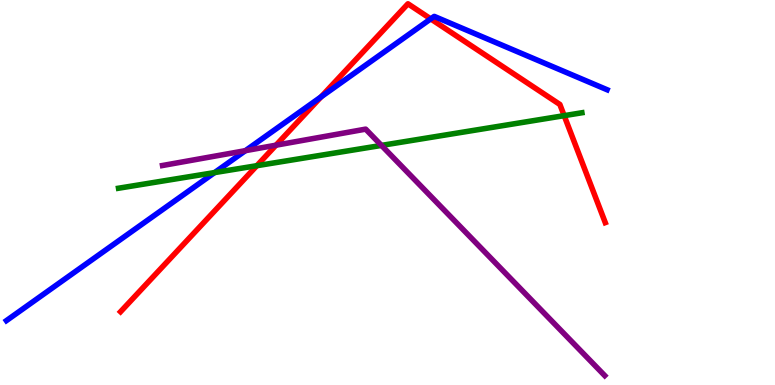[{'lines': ['blue', 'red'], 'intersections': [{'x': 4.14, 'y': 7.48}, {'x': 5.56, 'y': 9.51}]}, {'lines': ['green', 'red'], 'intersections': [{'x': 3.31, 'y': 5.7}, {'x': 7.28, 'y': 7.0}]}, {'lines': ['purple', 'red'], 'intersections': [{'x': 3.56, 'y': 6.23}]}, {'lines': ['blue', 'green'], 'intersections': [{'x': 2.77, 'y': 5.52}]}, {'lines': ['blue', 'purple'], 'intersections': [{'x': 3.17, 'y': 6.09}]}, {'lines': ['green', 'purple'], 'intersections': [{'x': 4.92, 'y': 6.22}]}]